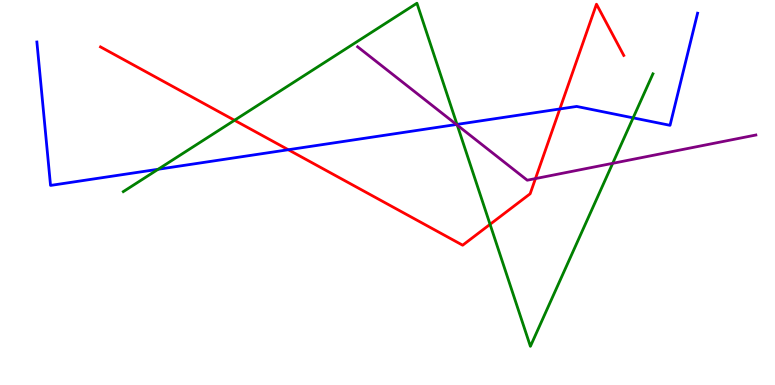[{'lines': ['blue', 'red'], 'intersections': [{'x': 3.72, 'y': 6.11}, {'x': 7.22, 'y': 7.17}]}, {'lines': ['green', 'red'], 'intersections': [{'x': 3.03, 'y': 6.88}, {'x': 6.32, 'y': 4.17}]}, {'lines': ['purple', 'red'], 'intersections': [{'x': 6.91, 'y': 5.36}]}, {'lines': ['blue', 'green'], 'intersections': [{'x': 2.04, 'y': 5.6}, {'x': 5.9, 'y': 6.77}, {'x': 8.17, 'y': 6.94}]}, {'lines': ['blue', 'purple'], 'intersections': [{'x': 5.89, 'y': 6.77}]}, {'lines': ['green', 'purple'], 'intersections': [{'x': 5.9, 'y': 6.75}, {'x': 7.91, 'y': 5.76}]}]